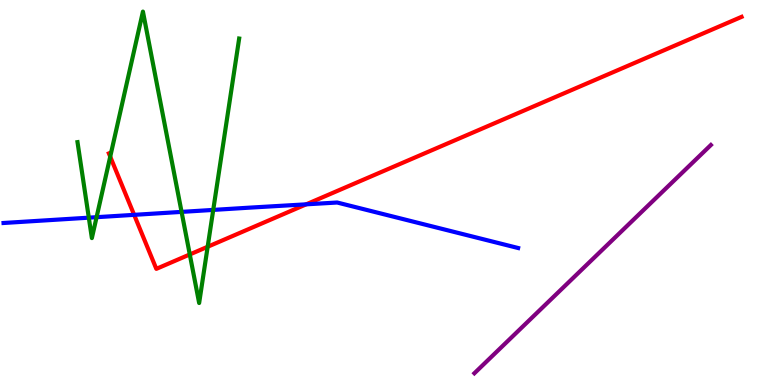[{'lines': ['blue', 'red'], 'intersections': [{'x': 1.73, 'y': 4.42}, {'x': 3.95, 'y': 4.69}]}, {'lines': ['green', 'red'], 'intersections': [{'x': 1.42, 'y': 5.93}, {'x': 2.45, 'y': 3.39}, {'x': 2.68, 'y': 3.59}]}, {'lines': ['purple', 'red'], 'intersections': []}, {'lines': ['blue', 'green'], 'intersections': [{'x': 1.15, 'y': 4.35}, {'x': 1.25, 'y': 4.36}, {'x': 2.34, 'y': 4.5}, {'x': 2.75, 'y': 4.55}]}, {'lines': ['blue', 'purple'], 'intersections': []}, {'lines': ['green', 'purple'], 'intersections': []}]